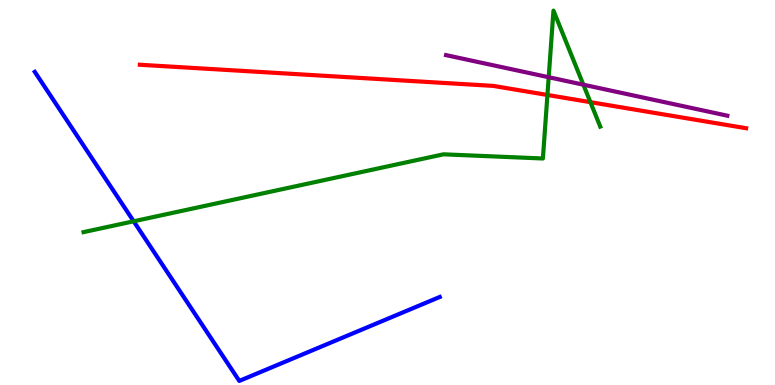[{'lines': ['blue', 'red'], 'intersections': []}, {'lines': ['green', 'red'], 'intersections': [{'x': 7.06, 'y': 7.53}, {'x': 7.62, 'y': 7.35}]}, {'lines': ['purple', 'red'], 'intersections': []}, {'lines': ['blue', 'green'], 'intersections': [{'x': 1.72, 'y': 4.25}]}, {'lines': ['blue', 'purple'], 'intersections': []}, {'lines': ['green', 'purple'], 'intersections': [{'x': 7.08, 'y': 7.99}, {'x': 7.53, 'y': 7.8}]}]